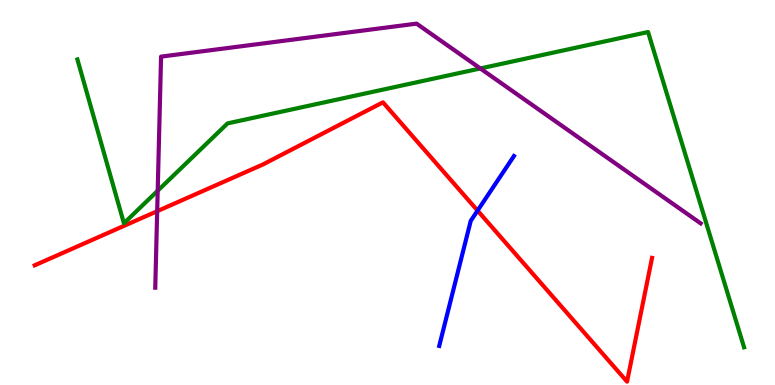[{'lines': ['blue', 'red'], 'intersections': [{'x': 6.16, 'y': 4.53}]}, {'lines': ['green', 'red'], 'intersections': []}, {'lines': ['purple', 'red'], 'intersections': [{'x': 2.03, 'y': 4.51}]}, {'lines': ['blue', 'green'], 'intersections': []}, {'lines': ['blue', 'purple'], 'intersections': []}, {'lines': ['green', 'purple'], 'intersections': [{'x': 2.03, 'y': 5.05}, {'x': 6.2, 'y': 8.22}]}]